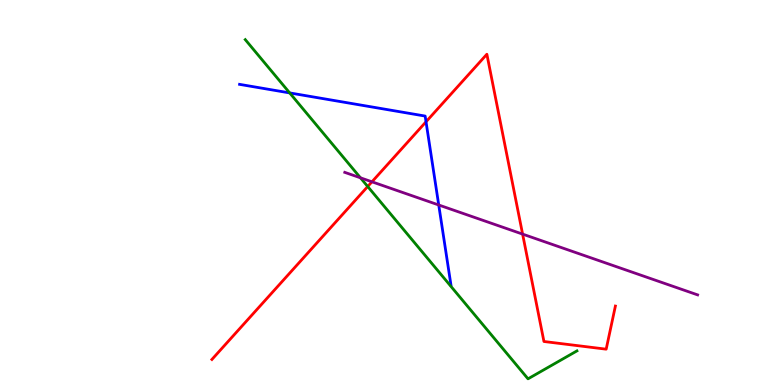[{'lines': ['blue', 'red'], 'intersections': [{'x': 5.5, 'y': 6.84}]}, {'lines': ['green', 'red'], 'intersections': [{'x': 4.74, 'y': 5.16}]}, {'lines': ['purple', 'red'], 'intersections': [{'x': 4.8, 'y': 5.28}, {'x': 6.74, 'y': 3.92}]}, {'lines': ['blue', 'green'], 'intersections': [{'x': 3.74, 'y': 7.59}]}, {'lines': ['blue', 'purple'], 'intersections': [{'x': 5.66, 'y': 4.68}]}, {'lines': ['green', 'purple'], 'intersections': [{'x': 4.65, 'y': 5.38}]}]